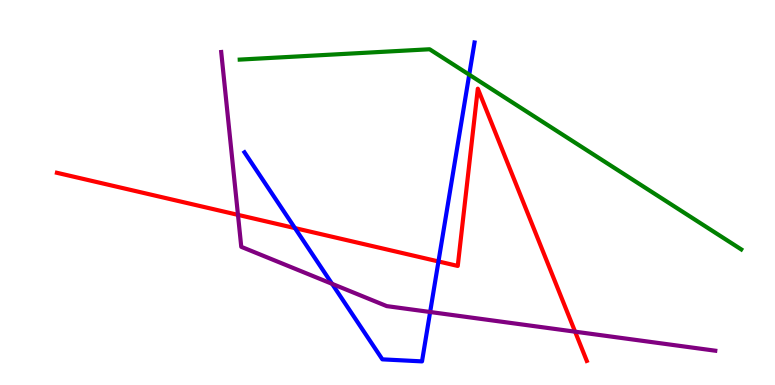[{'lines': ['blue', 'red'], 'intersections': [{'x': 3.81, 'y': 4.08}, {'x': 5.66, 'y': 3.21}]}, {'lines': ['green', 'red'], 'intersections': []}, {'lines': ['purple', 'red'], 'intersections': [{'x': 3.07, 'y': 4.42}, {'x': 7.42, 'y': 1.38}]}, {'lines': ['blue', 'green'], 'intersections': [{'x': 6.05, 'y': 8.06}]}, {'lines': ['blue', 'purple'], 'intersections': [{'x': 4.28, 'y': 2.63}, {'x': 5.55, 'y': 1.9}]}, {'lines': ['green', 'purple'], 'intersections': []}]